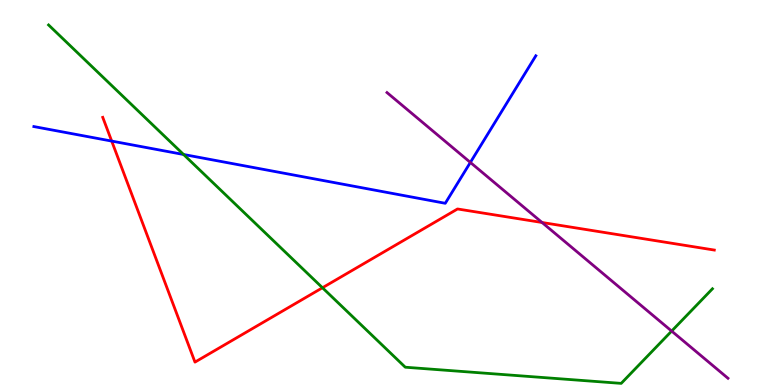[{'lines': ['blue', 'red'], 'intersections': [{'x': 1.44, 'y': 6.34}]}, {'lines': ['green', 'red'], 'intersections': [{'x': 4.16, 'y': 2.53}]}, {'lines': ['purple', 'red'], 'intersections': [{'x': 6.99, 'y': 4.22}]}, {'lines': ['blue', 'green'], 'intersections': [{'x': 2.37, 'y': 5.99}]}, {'lines': ['blue', 'purple'], 'intersections': [{'x': 6.07, 'y': 5.78}]}, {'lines': ['green', 'purple'], 'intersections': [{'x': 8.67, 'y': 1.4}]}]